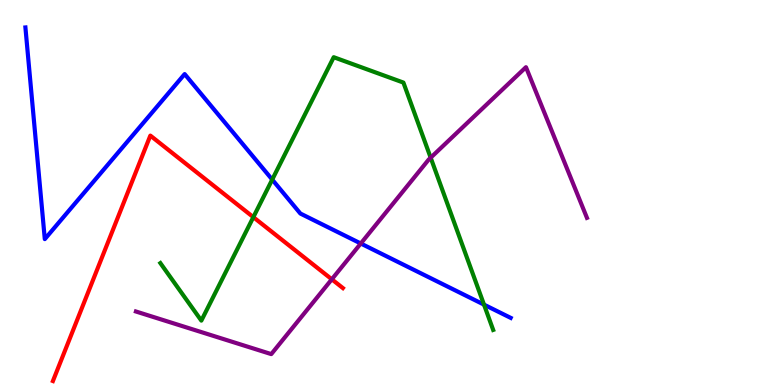[{'lines': ['blue', 'red'], 'intersections': []}, {'lines': ['green', 'red'], 'intersections': [{'x': 3.27, 'y': 4.36}]}, {'lines': ['purple', 'red'], 'intersections': [{'x': 4.28, 'y': 2.75}]}, {'lines': ['blue', 'green'], 'intersections': [{'x': 3.51, 'y': 5.34}, {'x': 6.25, 'y': 2.09}]}, {'lines': ['blue', 'purple'], 'intersections': [{'x': 4.66, 'y': 3.68}]}, {'lines': ['green', 'purple'], 'intersections': [{'x': 5.56, 'y': 5.9}]}]